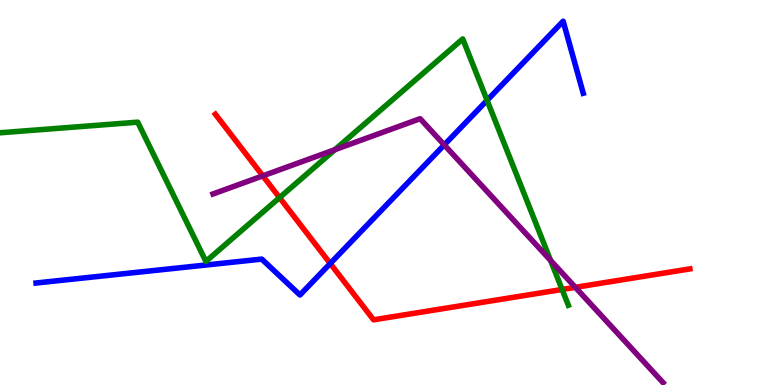[{'lines': ['blue', 'red'], 'intersections': [{'x': 4.26, 'y': 3.16}]}, {'lines': ['green', 'red'], 'intersections': [{'x': 3.61, 'y': 4.87}, {'x': 7.25, 'y': 2.48}]}, {'lines': ['purple', 'red'], 'intersections': [{'x': 3.39, 'y': 5.43}, {'x': 7.42, 'y': 2.54}]}, {'lines': ['blue', 'green'], 'intersections': [{'x': 6.29, 'y': 7.39}]}, {'lines': ['blue', 'purple'], 'intersections': [{'x': 5.73, 'y': 6.24}]}, {'lines': ['green', 'purple'], 'intersections': [{'x': 4.32, 'y': 6.11}, {'x': 7.1, 'y': 3.24}]}]